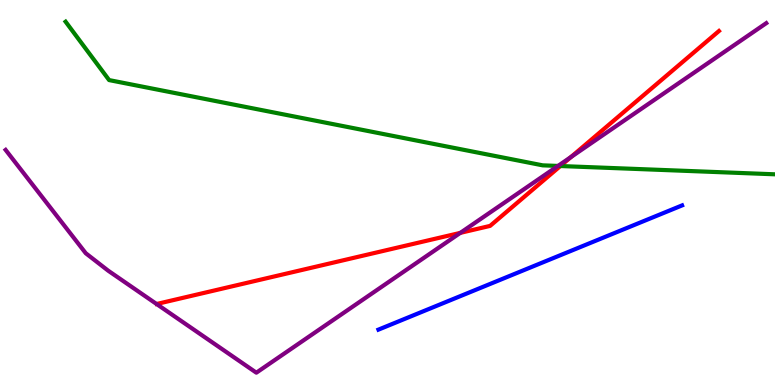[{'lines': ['blue', 'red'], 'intersections': []}, {'lines': ['green', 'red'], 'intersections': [{'x': 7.23, 'y': 5.69}]}, {'lines': ['purple', 'red'], 'intersections': [{'x': 5.94, 'y': 3.95}, {'x': 7.37, 'y': 5.92}]}, {'lines': ['blue', 'green'], 'intersections': []}, {'lines': ['blue', 'purple'], 'intersections': []}, {'lines': ['green', 'purple'], 'intersections': [{'x': 7.2, 'y': 5.69}]}]